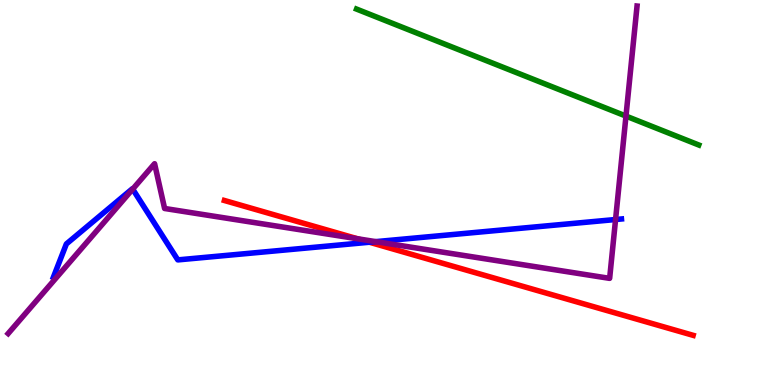[{'lines': ['blue', 'red'], 'intersections': [{'x': 4.77, 'y': 3.71}]}, {'lines': ['green', 'red'], 'intersections': []}, {'lines': ['purple', 'red'], 'intersections': [{'x': 4.61, 'y': 3.8}]}, {'lines': ['blue', 'green'], 'intersections': []}, {'lines': ['blue', 'purple'], 'intersections': [{'x': 1.71, 'y': 5.09}, {'x': 4.85, 'y': 3.72}, {'x': 7.94, 'y': 4.3}]}, {'lines': ['green', 'purple'], 'intersections': [{'x': 8.08, 'y': 6.98}]}]